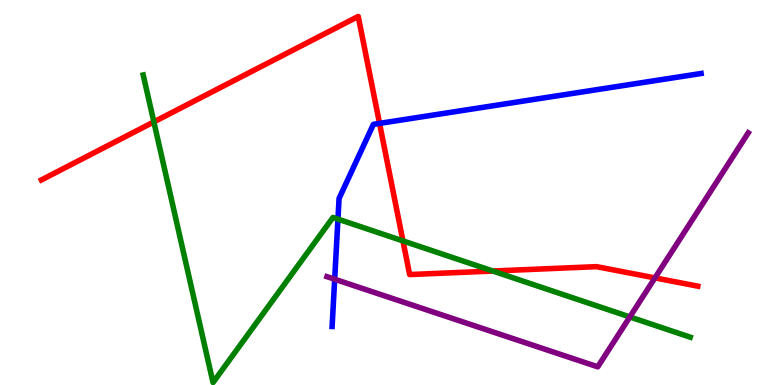[{'lines': ['blue', 'red'], 'intersections': [{'x': 4.9, 'y': 6.8}]}, {'lines': ['green', 'red'], 'intersections': [{'x': 1.99, 'y': 6.83}, {'x': 5.2, 'y': 3.74}, {'x': 6.36, 'y': 2.96}]}, {'lines': ['purple', 'red'], 'intersections': [{'x': 8.45, 'y': 2.78}]}, {'lines': ['blue', 'green'], 'intersections': [{'x': 4.36, 'y': 4.31}]}, {'lines': ['blue', 'purple'], 'intersections': [{'x': 4.32, 'y': 2.75}]}, {'lines': ['green', 'purple'], 'intersections': [{'x': 8.13, 'y': 1.77}]}]